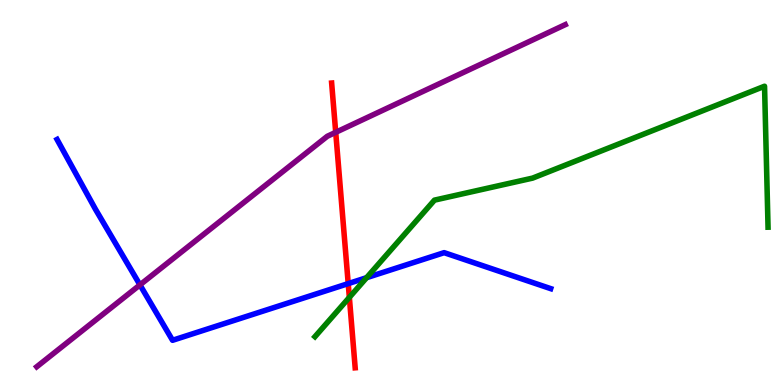[{'lines': ['blue', 'red'], 'intersections': [{'x': 4.49, 'y': 2.63}]}, {'lines': ['green', 'red'], 'intersections': [{'x': 4.51, 'y': 2.28}]}, {'lines': ['purple', 'red'], 'intersections': [{'x': 4.33, 'y': 6.56}]}, {'lines': ['blue', 'green'], 'intersections': [{'x': 4.73, 'y': 2.79}]}, {'lines': ['blue', 'purple'], 'intersections': [{'x': 1.81, 'y': 2.6}]}, {'lines': ['green', 'purple'], 'intersections': []}]